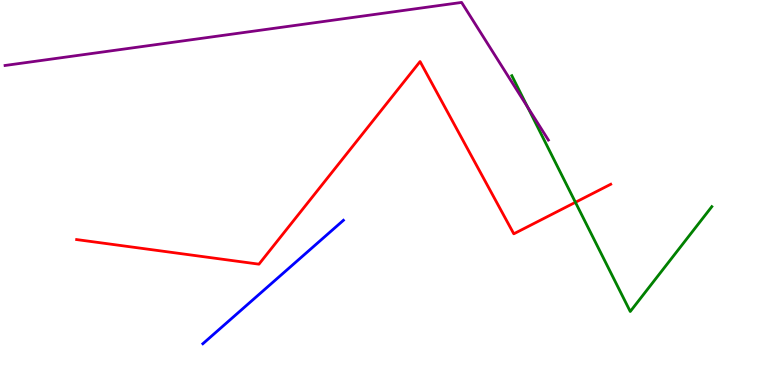[{'lines': ['blue', 'red'], 'intersections': []}, {'lines': ['green', 'red'], 'intersections': [{'x': 7.42, 'y': 4.75}]}, {'lines': ['purple', 'red'], 'intersections': []}, {'lines': ['blue', 'green'], 'intersections': []}, {'lines': ['blue', 'purple'], 'intersections': []}, {'lines': ['green', 'purple'], 'intersections': [{'x': 6.81, 'y': 7.22}]}]